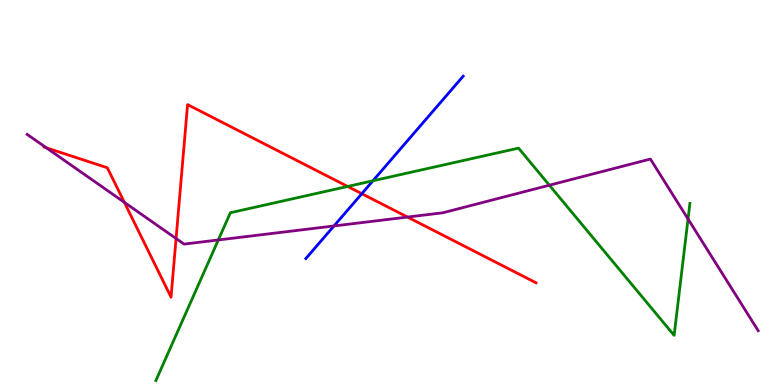[{'lines': ['blue', 'red'], 'intersections': [{'x': 4.67, 'y': 4.97}]}, {'lines': ['green', 'red'], 'intersections': [{'x': 4.49, 'y': 5.16}]}, {'lines': ['purple', 'red'], 'intersections': [{'x': 0.598, 'y': 6.16}, {'x': 1.6, 'y': 4.74}, {'x': 2.27, 'y': 3.8}, {'x': 5.26, 'y': 4.36}]}, {'lines': ['blue', 'green'], 'intersections': [{'x': 4.81, 'y': 5.3}]}, {'lines': ['blue', 'purple'], 'intersections': [{'x': 4.31, 'y': 4.13}]}, {'lines': ['green', 'purple'], 'intersections': [{'x': 2.82, 'y': 3.77}, {'x': 7.09, 'y': 5.19}, {'x': 8.88, 'y': 4.31}]}]